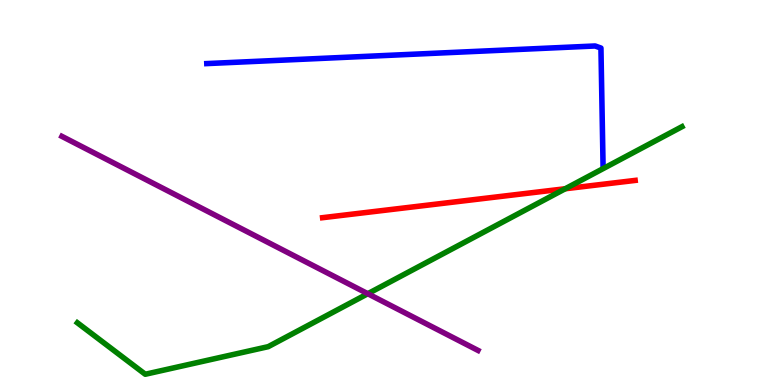[{'lines': ['blue', 'red'], 'intersections': []}, {'lines': ['green', 'red'], 'intersections': [{'x': 7.29, 'y': 5.1}]}, {'lines': ['purple', 'red'], 'intersections': []}, {'lines': ['blue', 'green'], 'intersections': []}, {'lines': ['blue', 'purple'], 'intersections': []}, {'lines': ['green', 'purple'], 'intersections': [{'x': 4.75, 'y': 2.37}]}]